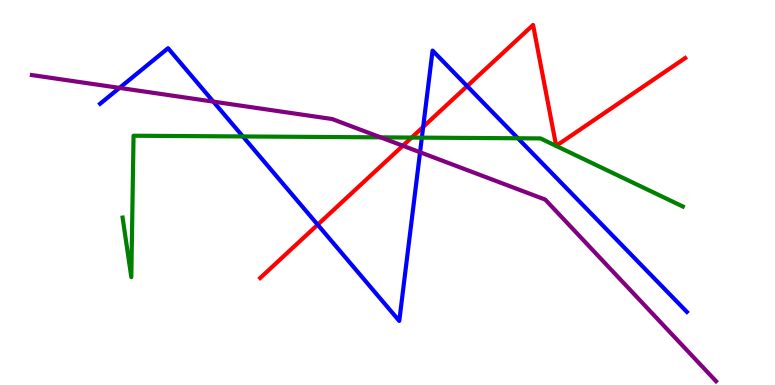[{'lines': ['blue', 'red'], 'intersections': [{'x': 4.1, 'y': 4.16}, {'x': 5.46, 'y': 6.7}, {'x': 6.03, 'y': 7.76}]}, {'lines': ['green', 'red'], 'intersections': [{'x': 5.31, 'y': 6.43}]}, {'lines': ['purple', 'red'], 'intersections': [{'x': 5.2, 'y': 6.21}]}, {'lines': ['blue', 'green'], 'intersections': [{'x': 3.13, 'y': 6.46}, {'x': 5.44, 'y': 6.43}, {'x': 6.68, 'y': 6.41}]}, {'lines': ['blue', 'purple'], 'intersections': [{'x': 1.54, 'y': 7.72}, {'x': 2.75, 'y': 7.36}, {'x': 5.42, 'y': 6.05}]}, {'lines': ['green', 'purple'], 'intersections': [{'x': 4.91, 'y': 6.43}]}]